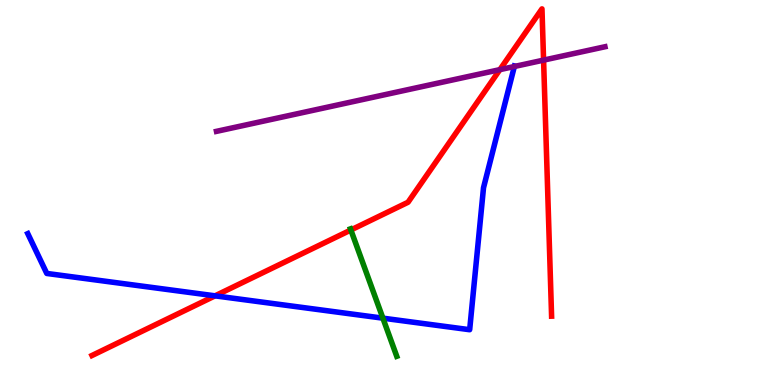[{'lines': ['blue', 'red'], 'intersections': [{'x': 2.77, 'y': 2.32}]}, {'lines': ['green', 'red'], 'intersections': [{'x': 4.53, 'y': 4.03}]}, {'lines': ['purple', 'red'], 'intersections': [{'x': 6.45, 'y': 8.19}, {'x': 7.01, 'y': 8.44}]}, {'lines': ['blue', 'green'], 'intersections': [{'x': 4.94, 'y': 1.74}]}, {'lines': ['blue', 'purple'], 'intersections': [{'x': 6.64, 'y': 8.27}]}, {'lines': ['green', 'purple'], 'intersections': []}]